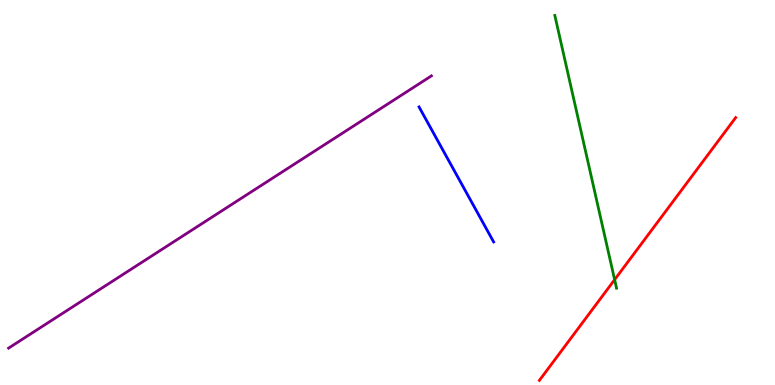[{'lines': ['blue', 'red'], 'intersections': []}, {'lines': ['green', 'red'], 'intersections': [{'x': 7.93, 'y': 2.74}]}, {'lines': ['purple', 'red'], 'intersections': []}, {'lines': ['blue', 'green'], 'intersections': []}, {'lines': ['blue', 'purple'], 'intersections': []}, {'lines': ['green', 'purple'], 'intersections': []}]